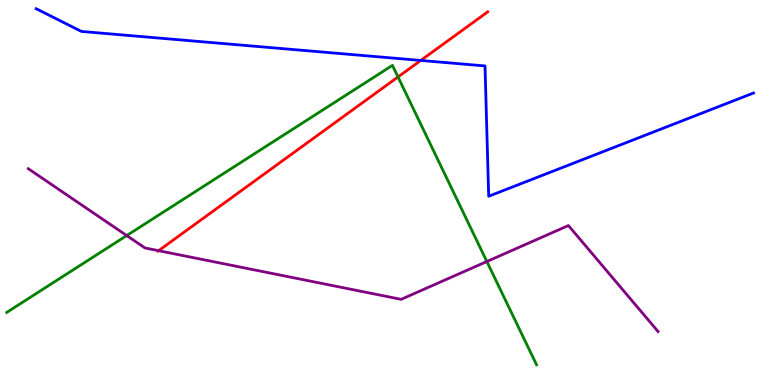[{'lines': ['blue', 'red'], 'intersections': [{'x': 5.43, 'y': 8.43}]}, {'lines': ['green', 'red'], 'intersections': [{'x': 5.14, 'y': 8.0}]}, {'lines': ['purple', 'red'], 'intersections': [{'x': 2.05, 'y': 3.49}]}, {'lines': ['blue', 'green'], 'intersections': []}, {'lines': ['blue', 'purple'], 'intersections': []}, {'lines': ['green', 'purple'], 'intersections': [{'x': 1.64, 'y': 3.88}, {'x': 6.28, 'y': 3.21}]}]